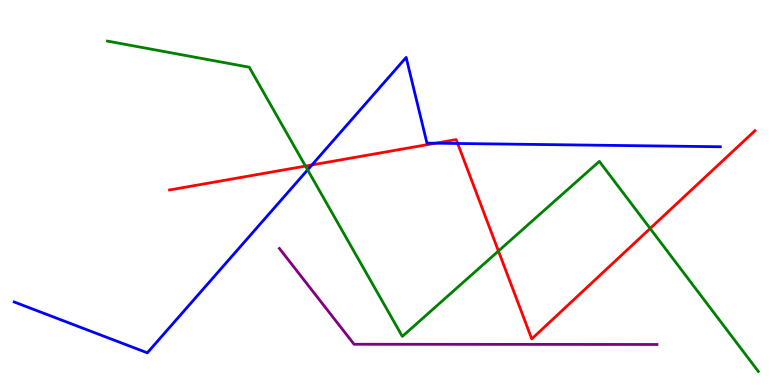[{'lines': ['blue', 'red'], 'intersections': [{'x': 4.03, 'y': 5.72}, {'x': 5.62, 'y': 6.28}, {'x': 5.91, 'y': 6.27}]}, {'lines': ['green', 'red'], 'intersections': [{'x': 3.94, 'y': 5.69}, {'x': 6.43, 'y': 3.48}, {'x': 8.39, 'y': 4.07}]}, {'lines': ['purple', 'red'], 'intersections': []}, {'lines': ['blue', 'green'], 'intersections': [{'x': 3.97, 'y': 5.59}]}, {'lines': ['blue', 'purple'], 'intersections': []}, {'lines': ['green', 'purple'], 'intersections': []}]